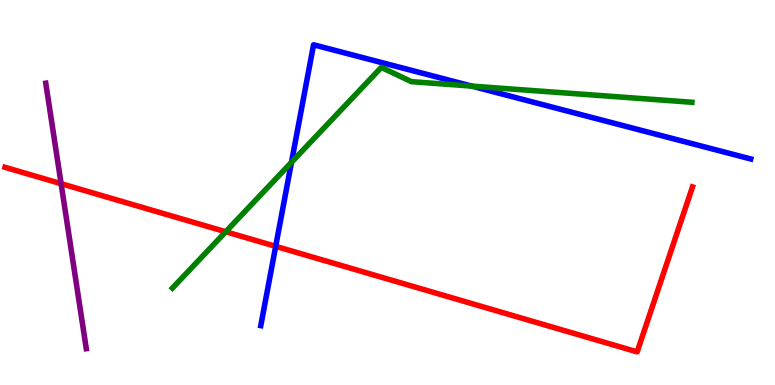[{'lines': ['blue', 'red'], 'intersections': [{'x': 3.56, 'y': 3.6}]}, {'lines': ['green', 'red'], 'intersections': [{'x': 2.91, 'y': 3.98}]}, {'lines': ['purple', 'red'], 'intersections': [{'x': 0.788, 'y': 5.23}]}, {'lines': ['blue', 'green'], 'intersections': [{'x': 3.76, 'y': 5.78}, {'x': 6.09, 'y': 7.76}]}, {'lines': ['blue', 'purple'], 'intersections': []}, {'lines': ['green', 'purple'], 'intersections': []}]